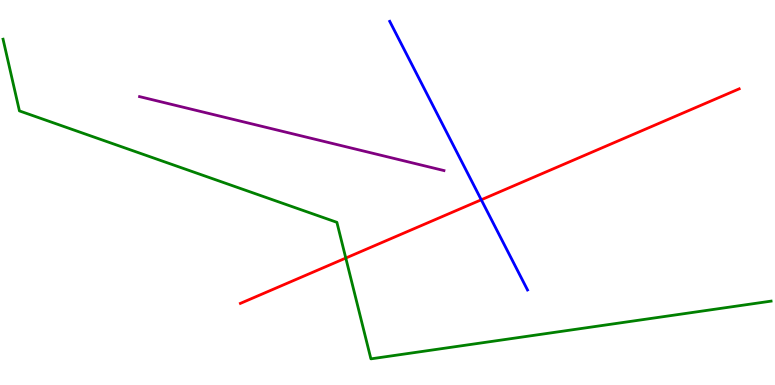[{'lines': ['blue', 'red'], 'intersections': [{'x': 6.21, 'y': 4.81}]}, {'lines': ['green', 'red'], 'intersections': [{'x': 4.46, 'y': 3.3}]}, {'lines': ['purple', 'red'], 'intersections': []}, {'lines': ['blue', 'green'], 'intersections': []}, {'lines': ['blue', 'purple'], 'intersections': []}, {'lines': ['green', 'purple'], 'intersections': []}]